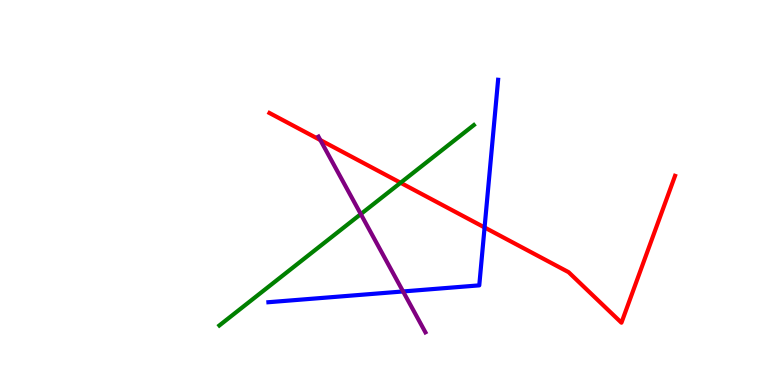[{'lines': ['blue', 'red'], 'intersections': [{'x': 6.25, 'y': 4.09}]}, {'lines': ['green', 'red'], 'intersections': [{'x': 5.17, 'y': 5.25}]}, {'lines': ['purple', 'red'], 'intersections': [{'x': 4.13, 'y': 6.36}]}, {'lines': ['blue', 'green'], 'intersections': []}, {'lines': ['blue', 'purple'], 'intersections': [{'x': 5.2, 'y': 2.43}]}, {'lines': ['green', 'purple'], 'intersections': [{'x': 4.66, 'y': 4.44}]}]